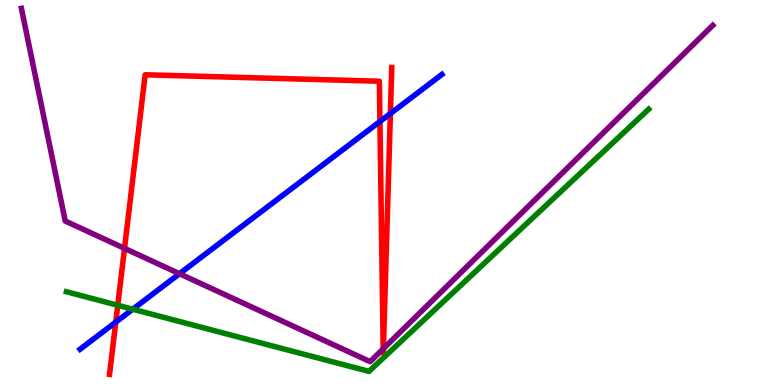[{'lines': ['blue', 'red'], 'intersections': [{'x': 1.49, 'y': 1.63}, {'x': 4.9, 'y': 6.84}, {'x': 5.04, 'y': 7.05}]}, {'lines': ['green', 'red'], 'intersections': [{'x': 1.52, 'y': 2.07}]}, {'lines': ['purple', 'red'], 'intersections': [{'x': 1.61, 'y': 3.55}, {'x': 4.94, 'y': 0.939}, {'x': 4.95, 'y': 0.944}]}, {'lines': ['blue', 'green'], 'intersections': [{'x': 1.71, 'y': 1.97}]}, {'lines': ['blue', 'purple'], 'intersections': [{'x': 2.32, 'y': 2.89}]}, {'lines': ['green', 'purple'], 'intersections': []}]